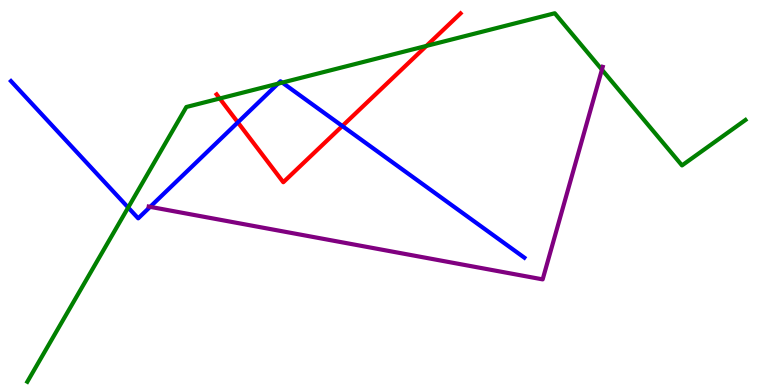[{'lines': ['blue', 'red'], 'intersections': [{'x': 3.07, 'y': 6.82}, {'x': 4.42, 'y': 6.73}]}, {'lines': ['green', 'red'], 'intersections': [{'x': 2.84, 'y': 7.44}, {'x': 5.5, 'y': 8.81}]}, {'lines': ['purple', 'red'], 'intersections': []}, {'lines': ['blue', 'green'], 'intersections': [{'x': 1.65, 'y': 4.61}, {'x': 3.59, 'y': 7.83}, {'x': 3.64, 'y': 7.85}]}, {'lines': ['blue', 'purple'], 'intersections': [{'x': 1.94, 'y': 4.63}]}, {'lines': ['green', 'purple'], 'intersections': [{'x': 7.77, 'y': 8.19}]}]